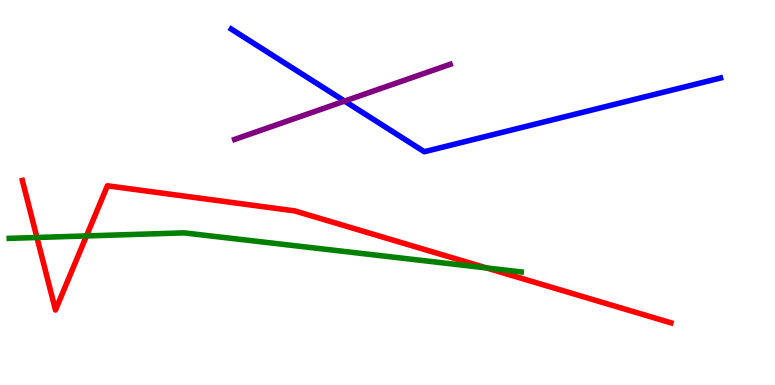[{'lines': ['blue', 'red'], 'intersections': []}, {'lines': ['green', 'red'], 'intersections': [{'x': 0.477, 'y': 3.83}, {'x': 1.12, 'y': 3.87}, {'x': 6.28, 'y': 3.04}]}, {'lines': ['purple', 'red'], 'intersections': []}, {'lines': ['blue', 'green'], 'intersections': []}, {'lines': ['blue', 'purple'], 'intersections': [{'x': 4.45, 'y': 7.37}]}, {'lines': ['green', 'purple'], 'intersections': []}]